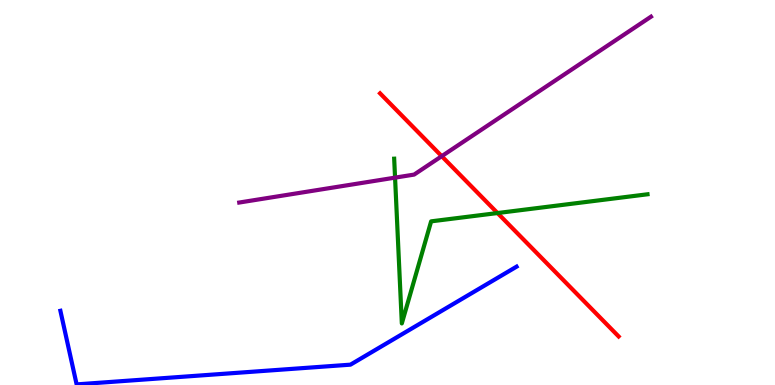[{'lines': ['blue', 'red'], 'intersections': []}, {'lines': ['green', 'red'], 'intersections': [{'x': 6.42, 'y': 4.47}]}, {'lines': ['purple', 'red'], 'intersections': [{'x': 5.7, 'y': 5.94}]}, {'lines': ['blue', 'green'], 'intersections': []}, {'lines': ['blue', 'purple'], 'intersections': []}, {'lines': ['green', 'purple'], 'intersections': [{'x': 5.1, 'y': 5.39}]}]